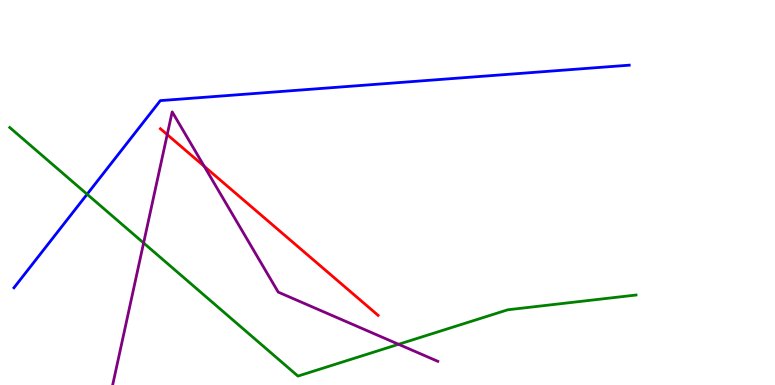[{'lines': ['blue', 'red'], 'intersections': []}, {'lines': ['green', 'red'], 'intersections': []}, {'lines': ['purple', 'red'], 'intersections': [{'x': 2.16, 'y': 6.5}, {'x': 2.64, 'y': 5.68}]}, {'lines': ['blue', 'green'], 'intersections': [{'x': 1.12, 'y': 4.95}]}, {'lines': ['blue', 'purple'], 'intersections': []}, {'lines': ['green', 'purple'], 'intersections': [{'x': 1.85, 'y': 3.69}, {'x': 5.14, 'y': 1.06}]}]